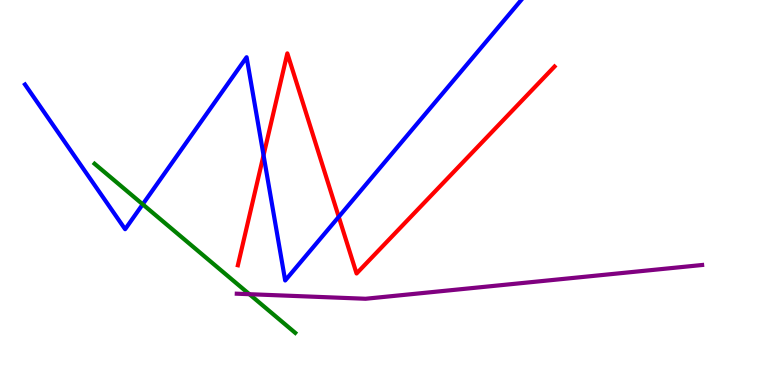[{'lines': ['blue', 'red'], 'intersections': [{'x': 3.4, 'y': 5.97}, {'x': 4.37, 'y': 4.37}]}, {'lines': ['green', 'red'], 'intersections': []}, {'lines': ['purple', 'red'], 'intersections': []}, {'lines': ['blue', 'green'], 'intersections': [{'x': 1.84, 'y': 4.69}]}, {'lines': ['blue', 'purple'], 'intersections': []}, {'lines': ['green', 'purple'], 'intersections': [{'x': 3.22, 'y': 2.36}]}]